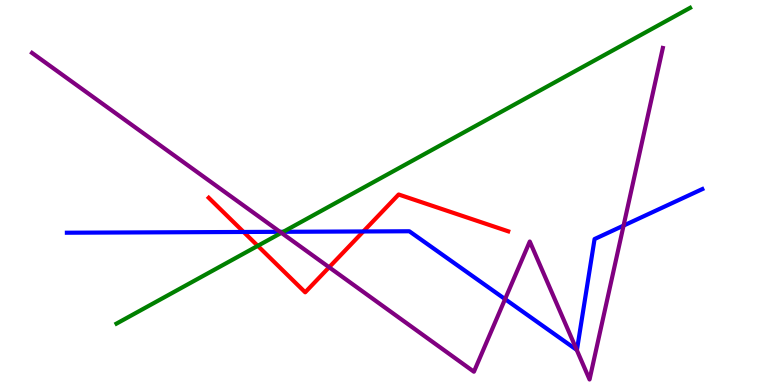[{'lines': ['blue', 'red'], 'intersections': [{'x': 3.14, 'y': 3.97}, {'x': 4.69, 'y': 3.99}]}, {'lines': ['green', 'red'], 'intersections': [{'x': 3.33, 'y': 3.61}]}, {'lines': ['purple', 'red'], 'intersections': [{'x': 4.25, 'y': 3.06}]}, {'lines': ['blue', 'green'], 'intersections': [{'x': 3.66, 'y': 3.98}]}, {'lines': ['blue', 'purple'], 'intersections': [{'x': 3.61, 'y': 3.98}, {'x': 6.52, 'y': 2.23}, {'x': 7.44, 'y': 0.912}, {'x': 8.05, 'y': 4.14}]}, {'lines': ['green', 'purple'], 'intersections': [{'x': 3.63, 'y': 3.95}]}]